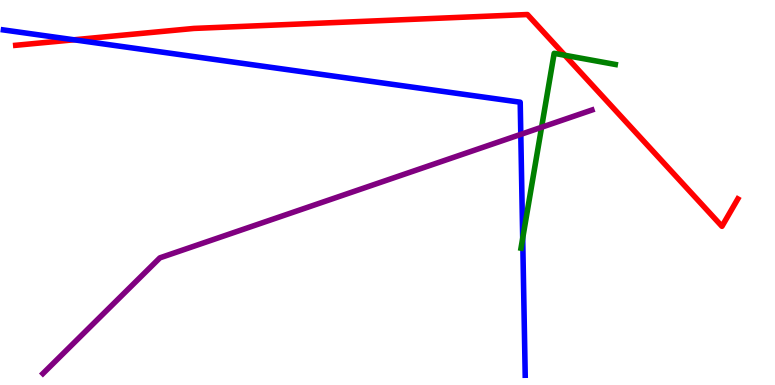[{'lines': ['blue', 'red'], 'intersections': [{'x': 0.954, 'y': 8.97}]}, {'lines': ['green', 'red'], 'intersections': [{'x': 7.29, 'y': 8.56}]}, {'lines': ['purple', 'red'], 'intersections': []}, {'lines': ['blue', 'green'], 'intersections': [{'x': 6.74, 'y': 3.81}]}, {'lines': ['blue', 'purple'], 'intersections': [{'x': 6.72, 'y': 6.51}]}, {'lines': ['green', 'purple'], 'intersections': [{'x': 6.99, 'y': 6.69}]}]